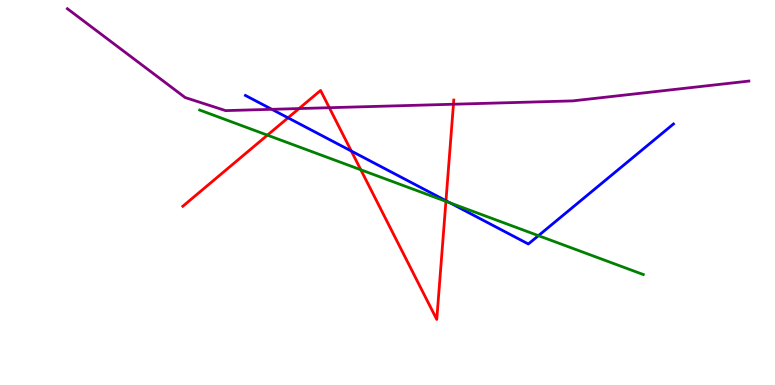[{'lines': ['blue', 'red'], 'intersections': [{'x': 3.72, 'y': 6.94}, {'x': 4.53, 'y': 6.08}, {'x': 5.75, 'y': 4.79}]}, {'lines': ['green', 'red'], 'intersections': [{'x': 3.45, 'y': 6.49}, {'x': 4.66, 'y': 5.59}, {'x': 5.75, 'y': 4.77}]}, {'lines': ['purple', 'red'], 'intersections': [{'x': 3.86, 'y': 7.18}, {'x': 4.25, 'y': 7.2}, {'x': 5.85, 'y': 7.29}]}, {'lines': ['blue', 'green'], 'intersections': [{'x': 5.81, 'y': 4.73}, {'x': 6.95, 'y': 3.88}]}, {'lines': ['blue', 'purple'], 'intersections': [{'x': 3.51, 'y': 7.16}]}, {'lines': ['green', 'purple'], 'intersections': []}]